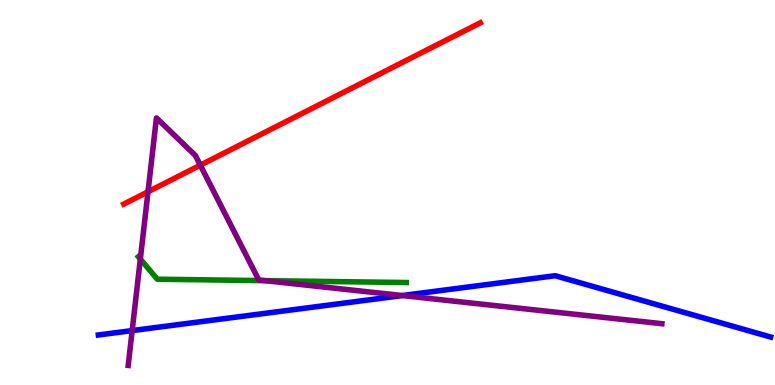[{'lines': ['blue', 'red'], 'intersections': []}, {'lines': ['green', 'red'], 'intersections': []}, {'lines': ['purple', 'red'], 'intersections': [{'x': 1.91, 'y': 5.02}, {'x': 2.58, 'y': 5.71}]}, {'lines': ['blue', 'green'], 'intersections': []}, {'lines': ['blue', 'purple'], 'intersections': [{'x': 1.71, 'y': 1.41}, {'x': 5.19, 'y': 2.32}]}, {'lines': ['green', 'purple'], 'intersections': [{'x': 1.81, 'y': 3.27}, {'x': 3.42, 'y': 2.71}]}]